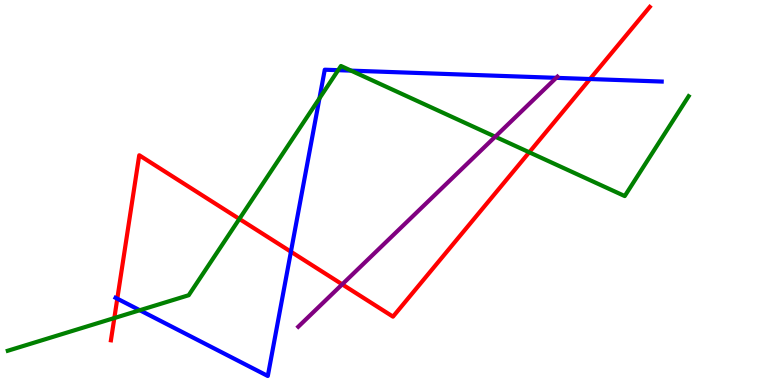[{'lines': ['blue', 'red'], 'intersections': [{'x': 1.51, 'y': 2.24}, {'x': 3.75, 'y': 3.46}, {'x': 7.61, 'y': 7.95}]}, {'lines': ['green', 'red'], 'intersections': [{'x': 1.48, 'y': 1.74}, {'x': 3.09, 'y': 4.31}, {'x': 6.83, 'y': 6.04}]}, {'lines': ['purple', 'red'], 'intersections': [{'x': 4.42, 'y': 2.61}]}, {'lines': ['blue', 'green'], 'intersections': [{'x': 1.8, 'y': 1.94}, {'x': 4.12, 'y': 7.44}, {'x': 4.36, 'y': 8.18}, {'x': 4.53, 'y': 8.17}]}, {'lines': ['blue', 'purple'], 'intersections': [{'x': 7.18, 'y': 7.98}]}, {'lines': ['green', 'purple'], 'intersections': [{'x': 6.39, 'y': 6.45}]}]